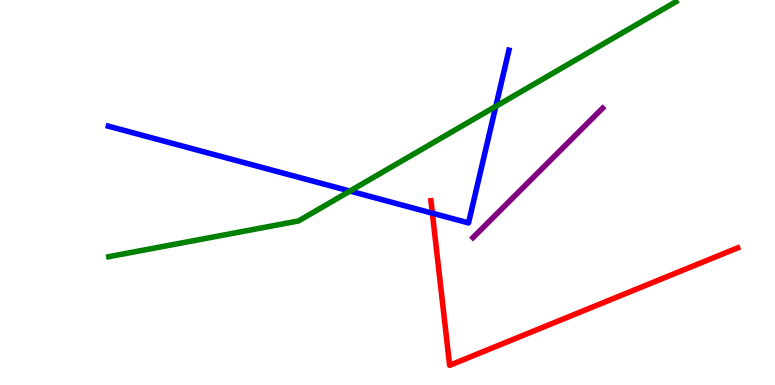[{'lines': ['blue', 'red'], 'intersections': [{'x': 5.58, 'y': 4.46}]}, {'lines': ['green', 'red'], 'intersections': []}, {'lines': ['purple', 'red'], 'intersections': []}, {'lines': ['blue', 'green'], 'intersections': [{'x': 4.52, 'y': 5.04}, {'x': 6.4, 'y': 7.24}]}, {'lines': ['blue', 'purple'], 'intersections': []}, {'lines': ['green', 'purple'], 'intersections': []}]